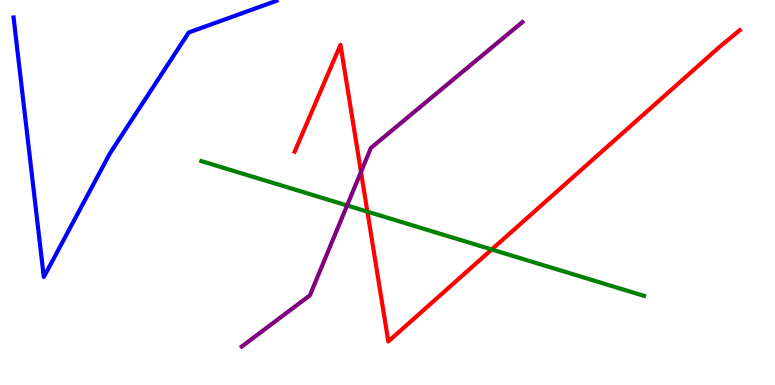[{'lines': ['blue', 'red'], 'intersections': []}, {'lines': ['green', 'red'], 'intersections': [{'x': 4.74, 'y': 4.5}, {'x': 6.34, 'y': 3.52}]}, {'lines': ['purple', 'red'], 'intersections': [{'x': 4.66, 'y': 5.54}]}, {'lines': ['blue', 'green'], 'intersections': []}, {'lines': ['blue', 'purple'], 'intersections': []}, {'lines': ['green', 'purple'], 'intersections': [{'x': 4.48, 'y': 4.66}]}]